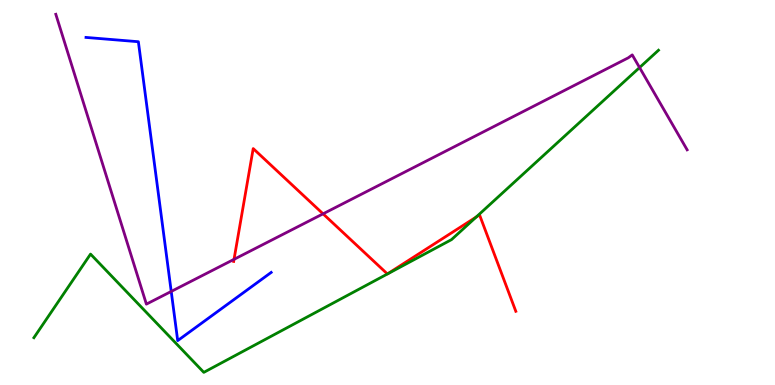[{'lines': ['blue', 'red'], 'intersections': []}, {'lines': ['green', 'red'], 'intersections': [{'x': 6.14, 'y': 4.36}]}, {'lines': ['purple', 'red'], 'intersections': [{'x': 3.02, 'y': 3.26}, {'x': 4.17, 'y': 4.45}]}, {'lines': ['blue', 'green'], 'intersections': []}, {'lines': ['blue', 'purple'], 'intersections': [{'x': 2.21, 'y': 2.43}]}, {'lines': ['green', 'purple'], 'intersections': [{'x': 8.25, 'y': 8.25}]}]